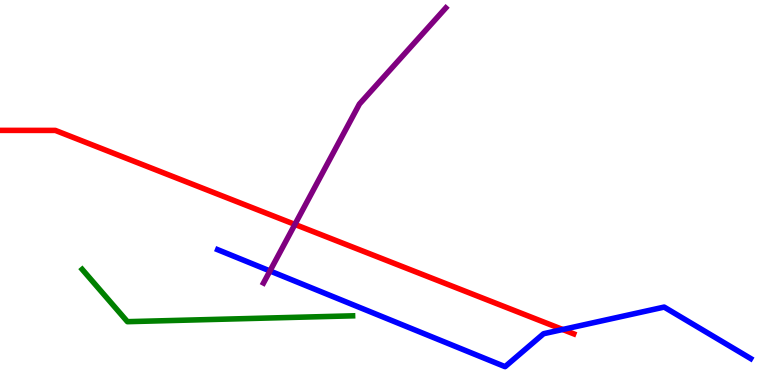[{'lines': ['blue', 'red'], 'intersections': [{'x': 7.26, 'y': 1.44}]}, {'lines': ['green', 'red'], 'intersections': []}, {'lines': ['purple', 'red'], 'intersections': [{'x': 3.81, 'y': 4.17}]}, {'lines': ['blue', 'green'], 'intersections': []}, {'lines': ['blue', 'purple'], 'intersections': [{'x': 3.48, 'y': 2.96}]}, {'lines': ['green', 'purple'], 'intersections': []}]